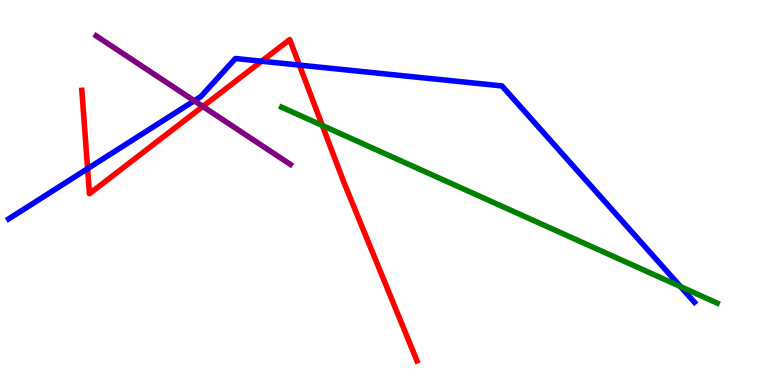[{'lines': ['blue', 'red'], 'intersections': [{'x': 1.13, 'y': 5.62}, {'x': 3.38, 'y': 8.41}, {'x': 3.86, 'y': 8.31}]}, {'lines': ['green', 'red'], 'intersections': [{'x': 4.16, 'y': 6.74}]}, {'lines': ['purple', 'red'], 'intersections': [{'x': 2.62, 'y': 7.23}]}, {'lines': ['blue', 'green'], 'intersections': [{'x': 8.78, 'y': 2.56}]}, {'lines': ['blue', 'purple'], 'intersections': [{'x': 2.51, 'y': 7.38}]}, {'lines': ['green', 'purple'], 'intersections': []}]